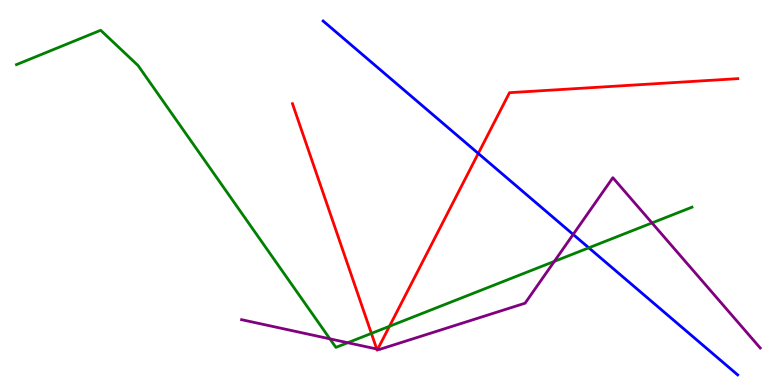[{'lines': ['blue', 'red'], 'intersections': [{'x': 6.17, 'y': 6.01}]}, {'lines': ['green', 'red'], 'intersections': [{'x': 4.79, 'y': 1.34}, {'x': 5.03, 'y': 1.52}]}, {'lines': ['purple', 'red'], 'intersections': [{'x': 4.86, 'y': 0.935}, {'x': 4.87, 'y': 0.93}]}, {'lines': ['blue', 'green'], 'intersections': [{'x': 7.6, 'y': 3.56}]}, {'lines': ['blue', 'purple'], 'intersections': [{'x': 7.4, 'y': 3.91}]}, {'lines': ['green', 'purple'], 'intersections': [{'x': 4.26, 'y': 1.2}, {'x': 4.49, 'y': 1.1}, {'x': 7.15, 'y': 3.21}, {'x': 8.41, 'y': 4.21}]}]